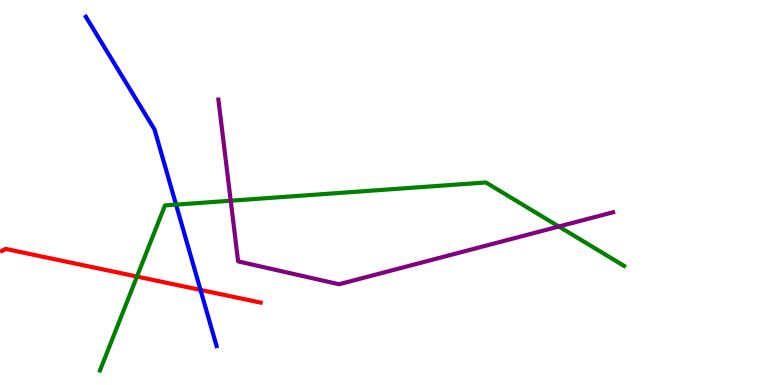[{'lines': ['blue', 'red'], 'intersections': [{'x': 2.59, 'y': 2.47}]}, {'lines': ['green', 'red'], 'intersections': [{'x': 1.77, 'y': 2.82}]}, {'lines': ['purple', 'red'], 'intersections': []}, {'lines': ['blue', 'green'], 'intersections': [{'x': 2.27, 'y': 4.68}]}, {'lines': ['blue', 'purple'], 'intersections': []}, {'lines': ['green', 'purple'], 'intersections': [{'x': 2.98, 'y': 4.79}, {'x': 7.21, 'y': 4.12}]}]